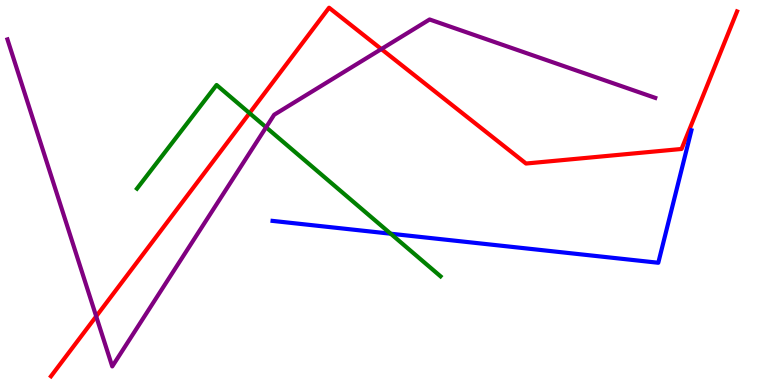[{'lines': ['blue', 'red'], 'intersections': []}, {'lines': ['green', 'red'], 'intersections': [{'x': 3.22, 'y': 7.06}]}, {'lines': ['purple', 'red'], 'intersections': [{'x': 1.24, 'y': 1.78}, {'x': 4.92, 'y': 8.73}]}, {'lines': ['blue', 'green'], 'intersections': [{'x': 5.04, 'y': 3.93}]}, {'lines': ['blue', 'purple'], 'intersections': []}, {'lines': ['green', 'purple'], 'intersections': [{'x': 3.43, 'y': 6.69}]}]